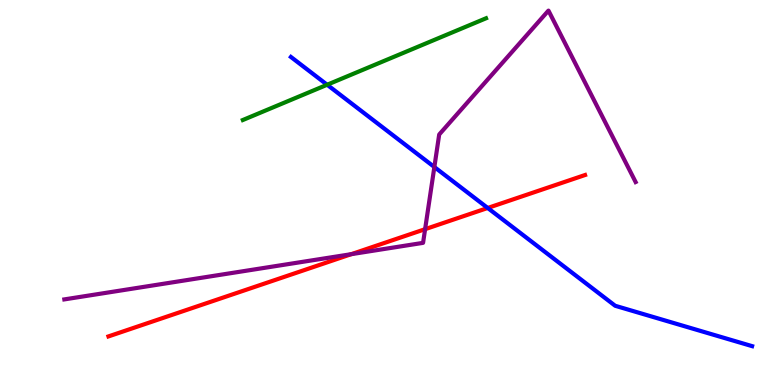[{'lines': ['blue', 'red'], 'intersections': [{'x': 6.29, 'y': 4.6}]}, {'lines': ['green', 'red'], 'intersections': []}, {'lines': ['purple', 'red'], 'intersections': [{'x': 4.53, 'y': 3.4}, {'x': 5.49, 'y': 4.05}]}, {'lines': ['blue', 'green'], 'intersections': [{'x': 4.22, 'y': 7.8}]}, {'lines': ['blue', 'purple'], 'intersections': [{'x': 5.6, 'y': 5.66}]}, {'lines': ['green', 'purple'], 'intersections': []}]